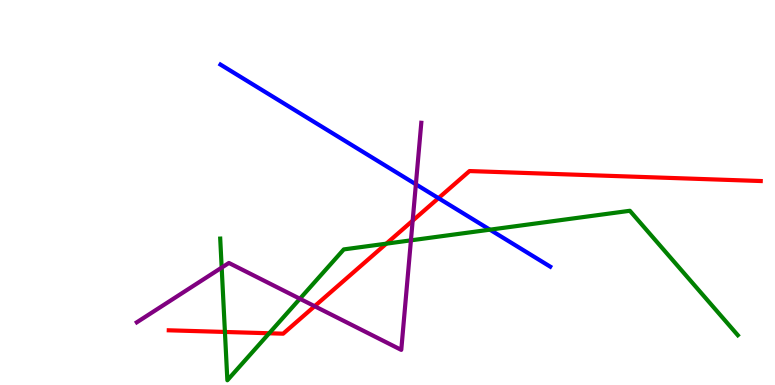[{'lines': ['blue', 'red'], 'intersections': [{'x': 5.66, 'y': 4.85}]}, {'lines': ['green', 'red'], 'intersections': [{'x': 2.9, 'y': 1.38}, {'x': 3.47, 'y': 1.34}, {'x': 4.98, 'y': 3.67}]}, {'lines': ['purple', 'red'], 'intersections': [{'x': 4.06, 'y': 2.05}, {'x': 5.32, 'y': 4.27}]}, {'lines': ['blue', 'green'], 'intersections': [{'x': 6.32, 'y': 4.03}]}, {'lines': ['blue', 'purple'], 'intersections': [{'x': 5.37, 'y': 5.21}]}, {'lines': ['green', 'purple'], 'intersections': [{'x': 2.86, 'y': 3.05}, {'x': 3.87, 'y': 2.24}, {'x': 5.3, 'y': 3.76}]}]